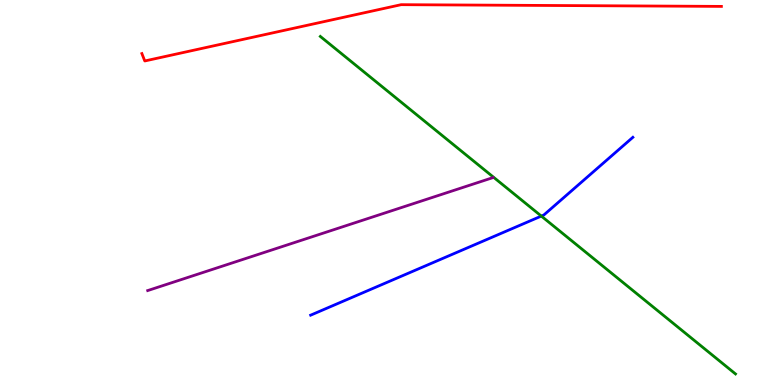[{'lines': ['blue', 'red'], 'intersections': []}, {'lines': ['green', 'red'], 'intersections': []}, {'lines': ['purple', 'red'], 'intersections': []}, {'lines': ['blue', 'green'], 'intersections': [{'x': 6.98, 'y': 4.39}]}, {'lines': ['blue', 'purple'], 'intersections': []}, {'lines': ['green', 'purple'], 'intersections': []}]